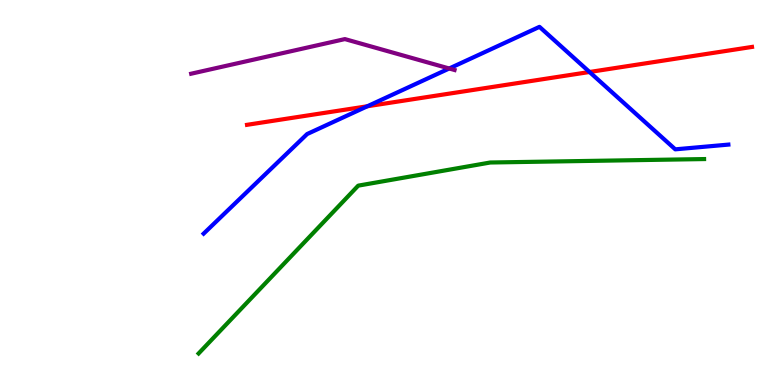[{'lines': ['blue', 'red'], 'intersections': [{'x': 4.74, 'y': 7.24}, {'x': 7.61, 'y': 8.13}]}, {'lines': ['green', 'red'], 'intersections': []}, {'lines': ['purple', 'red'], 'intersections': []}, {'lines': ['blue', 'green'], 'intersections': []}, {'lines': ['blue', 'purple'], 'intersections': [{'x': 5.8, 'y': 8.22}]}, {'lines': ['green', 'purple'], 'intersections': []}]